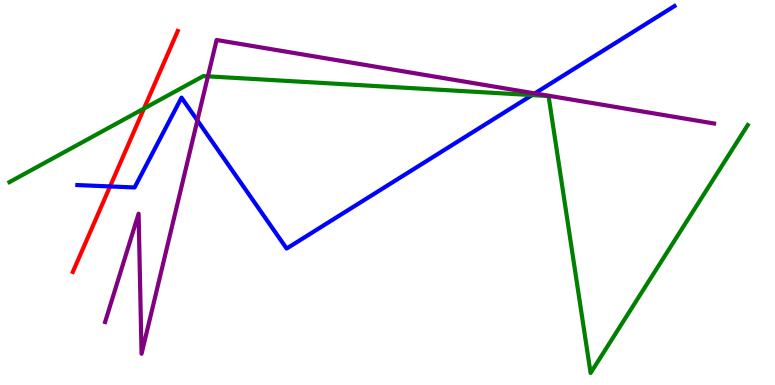[{'lines': ['blue', 'red'], 'intersections': [{'x': 1.42, 'y': 5.16}]}, {'lines': ['green', 'red'], 'intersections': [{'x': 1.86, 'y': 7.18}]}, {'lines': ['purple', 'red'], 'intersections': []}, {'lines': ['blue', 'green'], 'intersections': [{'x': 6.87, 'y': 7.53}]}, {'lines': ['blue', 'purple'], 'intersections': [{'x': 2.55, 'y': 6.87}, {'x': 6.9, 'y': 7.57}]}, {'lines': ['green', 'purple'], 'intersections': [{'x': 2.68, 'y': 8.02}]}]